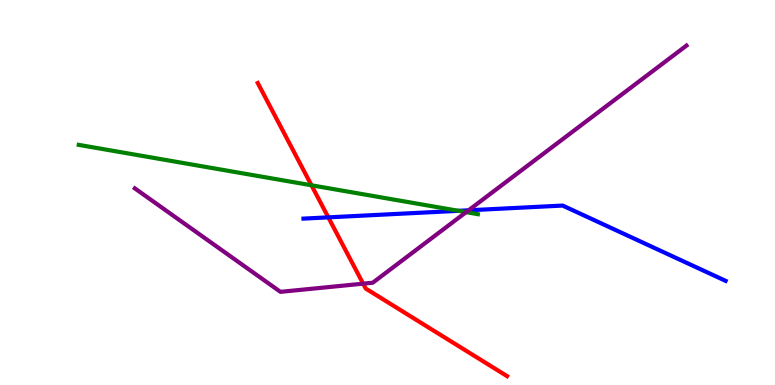[{'lines': ['blue', 'red'], 'intersections': [{'x': 4.24, 'y': 4.35}]}, {'lines': ['green', 'red'], 'intersections': [{'x': 4.02, 'y': 5.19}]}, {'lines': ['purple', 'red'], 'intersections': [{'x': 4.69, 'y': 2.63}]}, {'lines': ['blue', 'green'], 'intersections': [{'x': 5.92, 'y': 4.52}]}, {'lines': ['blue', 'purple'], 'intersections': [{'x': 6.05, 'y': 4.54}]}, {'lines': ['green', 'purple'], 'intersections': [{'x': 6.01, 'y': 4.49}]}]